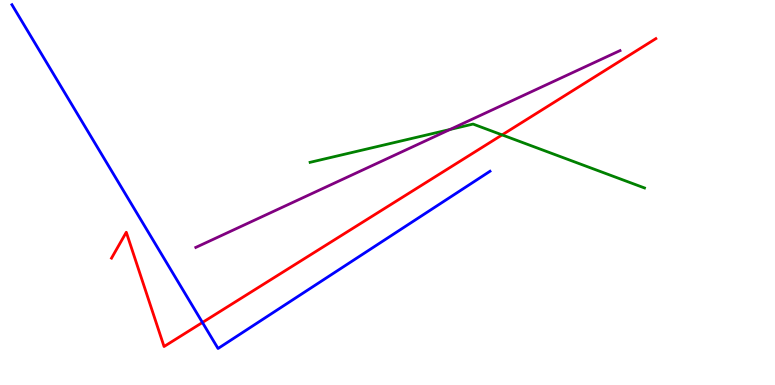[{'lines': ['blue', 'red'], 'intersections': [{'x': 2.61, 'y': 1.62}]}, {'lines': ['green', 'red'], 'intersections': [{'x': 6.48, 'y': 6.5}]}, {'lines': ['purple', 'red'], 'intersections': []}, {'lines': ['blue', 'green'], 'intersections': []}, {'lines': ['blue', 'purple'], 'intersections': []}, {'lines': ['green', 'purple'], 'intersections': [{'x': 5.81, 'y': 6.64}]}]